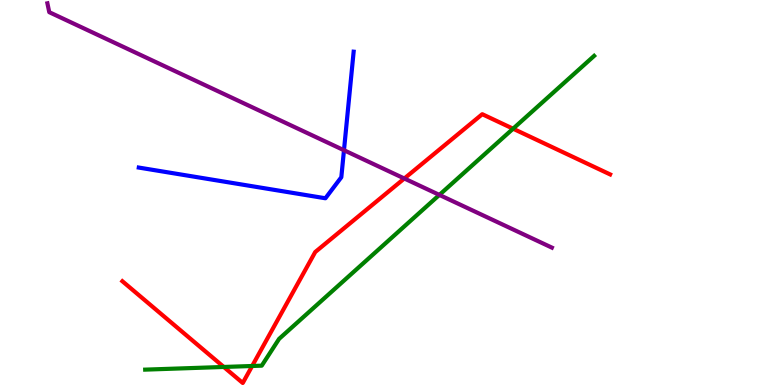[{'lines': ['blue', 'red'], 'intersections': []}, {'lines': ['green', 'red'], 'intersections': [{'x': 2.89, 'y': 0.469}, {'x': 3.25, 'y': 0.494}, {'x': 6.62, 'y': 6.66}]}, {'lines': ['purple', 'red'], 'intersections': [{'x': 5.22, 'y': 5.36}]}, {'lines': ['blue', 'green'], 'intersections': []}, {'lines': ['blue', 'purple'], 'intersections': [{'x': 4.44, 'y': 6.1}]}, {'lines': ['green', 'purple'], 'intersections': [{'x': 5.67, 'y': 4.94}]}]